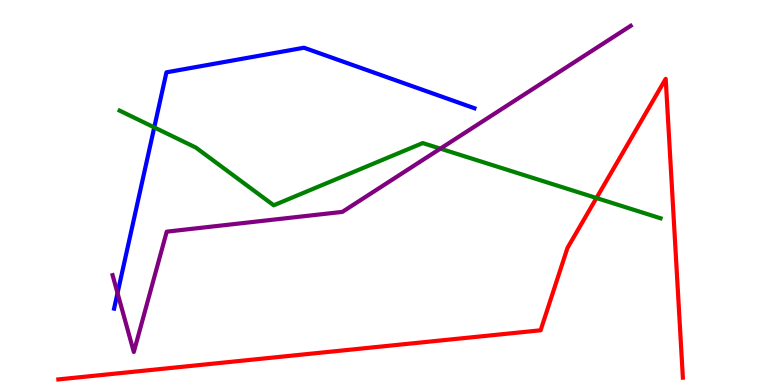[{'lines': ['blue', 'red'], 'intersections': []}, {'lines': ['green', 'red'], 'intersections': [{'x': 7.7, 'y': 4.86}]}, {'lines': ['purple', 'red'], 'intersections': []}, {'lines': ['blue', 'green'], 'intersections': [{'x': 1.99, 'y': 6.69}]}, {'lines': ['blue', 'purple'], 'intersections': [{'x': 1.52, 'y': 2.39}]}, {'lines': ['green', 'purple'], 'intersections': [{'x': 5.68, 'y': 6.14}]}]